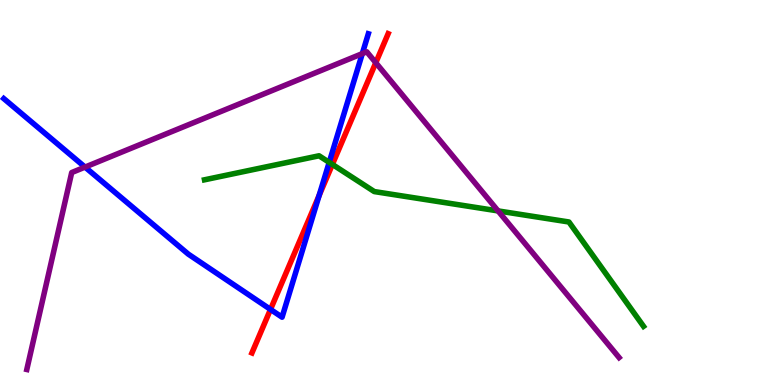[{'lines': ['blue', 'red'], 'intersections': [{'x': 3.49, 'y': 1.96}, {'x': 4.12, 'y': 4.92}]}, {'lines': ['green', 'red'], 'intersections': [{'x': 4.29, 'y': 5.73}]}, {'lines': ['purple', 'red'], 'intersections': [{'x': 4.85, 'y': 8.37}]}, {'lines': ['blue', 'green'], 'intersections': [{'x': 4.25, 'y': 5.78}]}, {'lines': ['blue', 'purple'], 'intersections': [{'x': 1.1, 'y': 5.66}, {'x': 4.67, 'y': 8.61}]}, {'lines': ['green', 'purple'], 'intersections': [{'x': 6.43, 'y': 4.52}]}]